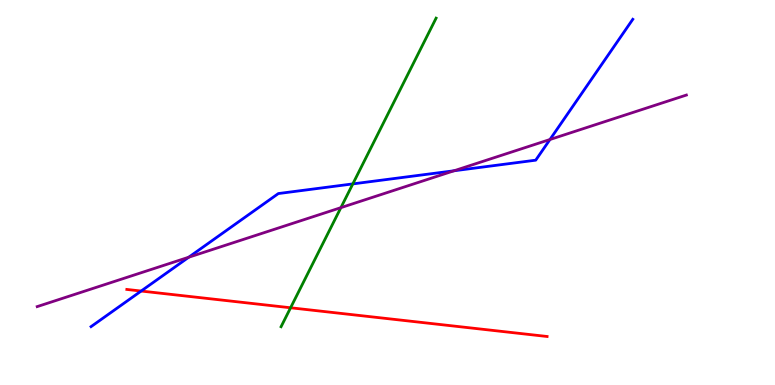[{'lines': ['blue', 'red'], 'intersections': [{'x': 1.82, 'y': 2.44}]}, {'lines': ['green', 'red'], 'intersections': [{'x': 3.75, 'y': 2.01}]}, {'lines': ['purple', 'red'], 'intersections': []}, {'lines': ['blue', 'green'], 'intersections': [{'x': 4.55, 'y': 5.22}]}, {'lines': ['blue', 'purple'], 'intersections': [{'x': 2.44, 'y': 3.32}, {'x': 5.86, 'y': 5.56}, {'x': 7.1, 'y': 6.38}]}, {'lines': ['green', 'purple'], 'intersections': [{'x': 4.4, 'y': 4.61}]}]